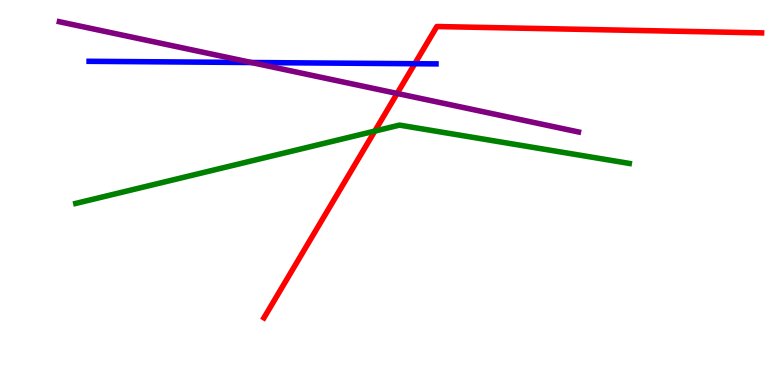[{'lines': ['blue', 'red'], 'intersections': [{'x': 5.35, 'y': 8.34}]}, {'lines': ['green', 'red'], 'intersections': [{'x': 4.84, 'y': 6.59}]}, {'lines': ['purple', 'red'], 'intersections': [{'x': 5.12, 'y': 7.57}]}, {'lines': ['blue', 'green'], 'intersections': []}, {'lines': ['blue', 'purple'], 'intersections': [{'x': 3.24, 'y': 8.38}]}, {'lines': ['green', 'purple'], 'intersections': []}]